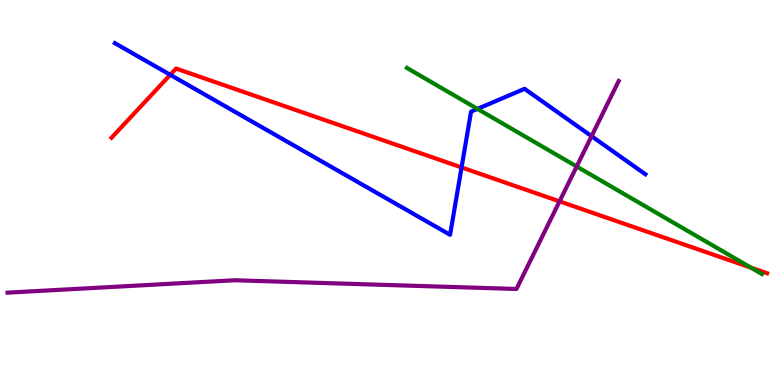[{'lines': ['blue', 'red'], 'intersections': [{'x': 2.2, 'y': 8.06}, {'x': 5.96, 'y': 5.65}]}, {'lines': ['green', 'red'], 'intersections': [{'x': 9.69, 'y': 3.05}]}, {'lines': ['purple', 'red'], 'intersections': [{'x': 7.22, 'y': 4.77}]}, {'lines': ['blue', 'green'], 'intersections': [{'x': 6.16, 'y': 7.17}]}, {'lines': ['blue', 'purple'], 'intersections': [{'x': 7.63, 'y': 6.46}]}, {'lines': ['green', 'purple'], 'intersections': [{'x': 7.44, 'y': 5.68}]}]